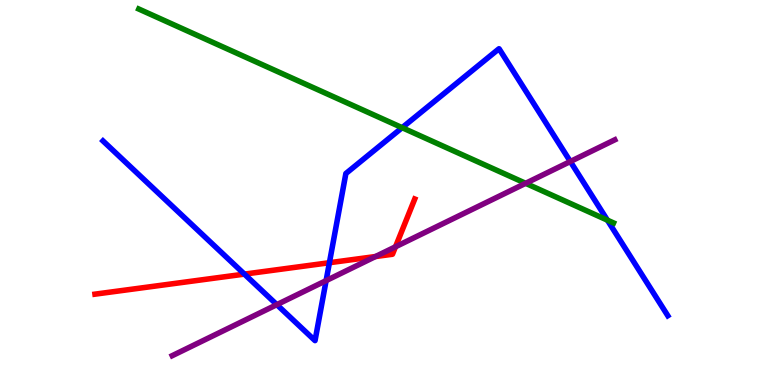[{'lines': ['blue', 'red'], 'intersections': [{'x': 3.15, 'y': 2.88}, {'x': 4.25, 'y': 3.18}]}, {'lines': ['green', 'red'], 'intersections': []}, {'lines': ['purple', 'red'], 'intersections': [{'x': 4.85, 'y': 3.34}, {'x': 5.1, 'y': 3.59}]}, {'lines': ['blue', 'green'], 'intersections': [{'x': 5.19, 'y': 6.68}, {'x': 7.84, 'y': 4.28}]}, {'lines': ['blue', 'purple'], 'intersections': [{'x': 3.57, 'y': 2.09}, {'x': 4.21, 'y': 2.71}, {'x': 7.36, 'y': 5.81}]}, {'lines': ['green', 'purple'], 'intersections': [{'x': 6.78, 'y': 5.24}]}]